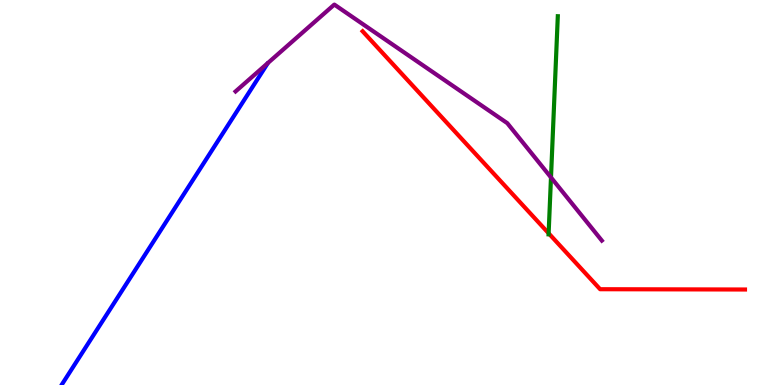[{'lines': ['blue', 'red'], 'intersections': []}, {'lines': ['green', 'red'], 'intersections': [{'x': 7.08, 'y': 3.94}]}, {'lines': ['purple', 'red'], 'intersections': []}, {'lines': ['blue', 'green'], 'intersections': []}, {'lines': ['blue', 'purple'], 'intersections': []}, {'lines': ['green', 'purple'], 'intersections': [{'x': 7.11, 'y': 5.39}]}]